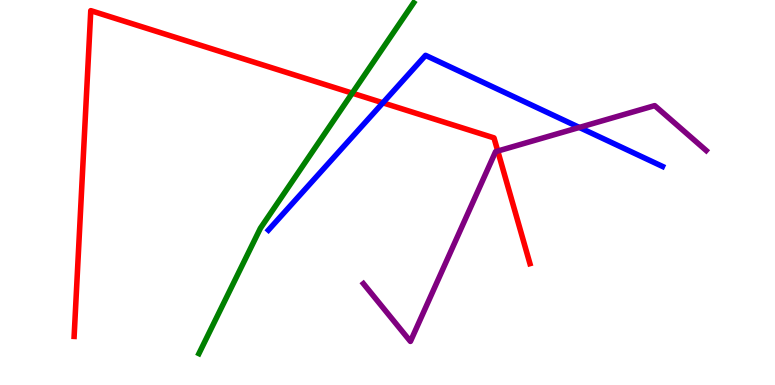[{'lines': ['blue', 'red'], 'intersections': [{'x': 4.94, 'y': 7.33}]}, {'lines': ['green', 'red'], 'intersections': [{'x': 4.54, 'y': 7.58}]}, {'lines': ['purple', 'red'], 'intersections': [{'x': 6.42, 'y': 6.08}]}, {'lines': ['blue', 'green'], 'intersections': []}, {'lines': ['blue', 'purple'], 'intersections': [{'x': 7.48, 'y': 6.69}]}, {'lines': ['green', 'purple'], 'intersections': []}]